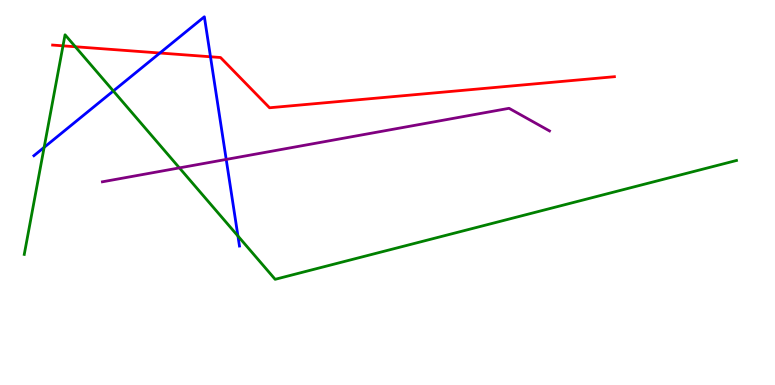[{'lines': ['blue', 'red'], 'intersections': [{'x': 2.06, 'y': 8.62}, {'x': 2.72, 'y': 8.53}]}, {'lines': ['green', 'red'], 'intersections': [{'x': 0.813, 'y': 8.81}, {'x': 0.972, 'y': 8.79}]}, {'lines': ['purple', 'red'], 'intersections': []}, {'lines': ['blue', 'green'], 'intersections': [{'x': 0.57, 'y': 6.17}, {'x': 1.46, 'y': 7.64}, {'x': 3.07, 'y': 3.87}]}, {'lines': ['blue', 'purple'], 'intersections': [{'x': 2.92, 'y': 5.86}]}, {'lines': ['green', 'purple'], 'intersections': [{'x': 2.31, 'y': 5.64}]}]